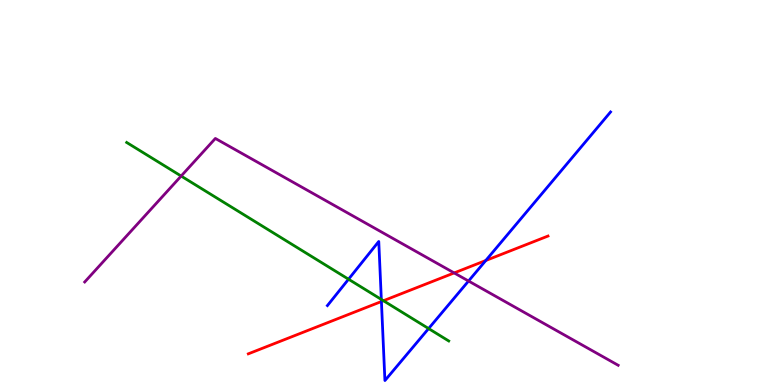[{'lines': ['blue', 'red'], 'intersections': [{'x': 4.92, 'y': 2.17}, {'x': 6.27, 'y': 3.23}]}, {'lines': ['green', 'red'], 'intersections': [{'x': 4.95, 'y': 2.19}]}, {'lines': ['purple', 'red'], 'intersections': [{'x': 5.86, 'y': 2.91}]}, {'lines': ['blue', 'green'], 'intersections': [{'x': 4.5, 'y': 2.75}, {'x': 4.92, 'y': 2.22}, {'x': 5.53, 'y': 1.47}]}, {'lines': ['blue', 'purple'], 'intersections': [{'x': 6.05, 'y': 2.7}]}, {'lines': ['green', 'purple'], 'intersections': [{'x': 2.34, 'y': 5.43}]}]